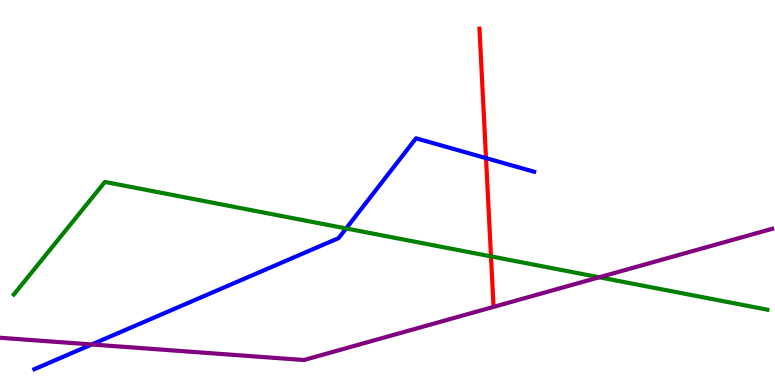[{'lines': ['blue', 'red'], 'intersections': [{'x': 6.27, 'y': 5.89}]}, {'lines': ['green', 'red'], 'intersections': [{'x': 6.34, 'y': 3.34}]}, {'lines': ['purple', 'red'], 'intersections': []}, {'lines': ['blue', 'green'], 'intersections': [{'x': 4.47, 'y': 4.07}]}, {'lines': ['blue', 'purple'], 'intersections': [{'x': 1.18, 'y': 1.05}]}, {'lines': ['green', 'purple'], 'intersections': [{'x': 7.73, 'y': 2.8}]}]